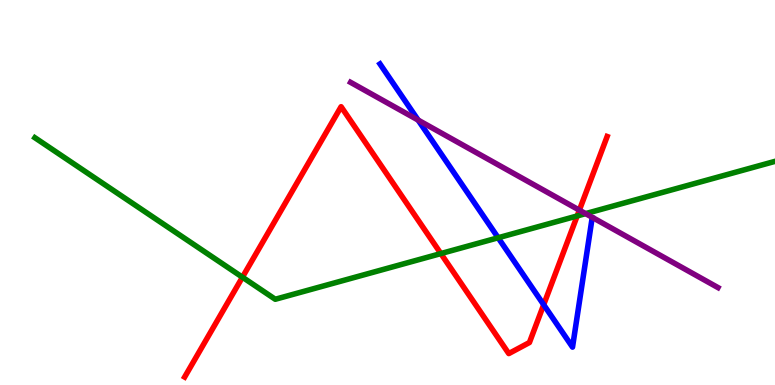[{'lines': ['blue', 'red'], 'intersections': [{'x': 7.02, 'y': 2.09}]}, {'lines': ['green', 'red'], 'intersections': [{'x': 3.13, 'y': 2.8}, {'x': 5.69, 'y': 3.41}, {'x': 7.45, 'y': 4.39}]}, {'lines': ['purple', 'red'], 'intersections': [{'x': 7.48, 'y': 4.54}]}, {'lines': ['blue', 'green'], 'intersections': [{'x': 6.43, 'y': 3.82}]}, {'lines': ['blue', 'purple'], 'intersections': [{'x': 5.4, 'y': 6.88}]}, {'lines': ['green', 'purple'], 'intersections': [{'x': 7.56, 'y': 4.45}]}]